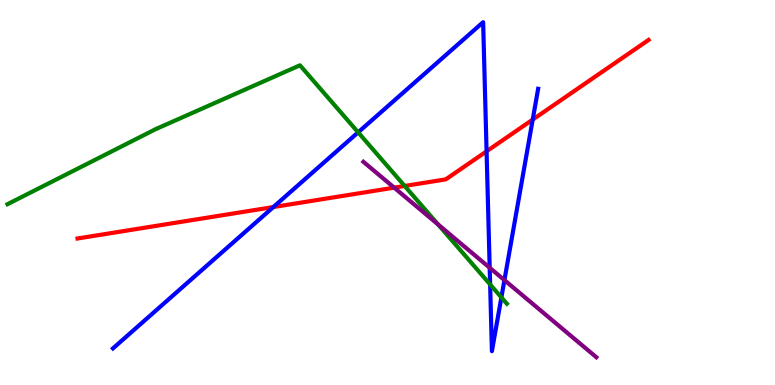[{'lines': ['blue', 'red'], 'intersections': [{'x': 3.53, 'y': 4.62}, {'x': 6.28, 'y': 6.07}, {'x': 6.87, 'y': 6.89}]}, {'lines': ['green', 'red'], 'intersections': [{'x': 5.22, 'y': 5.17}]}, {'lines': ['purple', 'red'], 'intersections': [{'x': 5.09, 'y': 5.13}]}, {'lines': ['blue', 'green'], 'intersections': [{'x': 4.62, 'y': 6.56}, {'x': 6.32, 'y': 2.61}, {'x': 6.47, 'y': 2.27}]}, {'lines': ['blue', 'purple'], 'intersections': [{'x': 6.32, 'y': 3.05}, {'x': 6.51, 'y': 2.72}]}, {'lines': ['green', 'purple'], 'intersections': [{'x': 5.65, 'y': 4.17}]}]